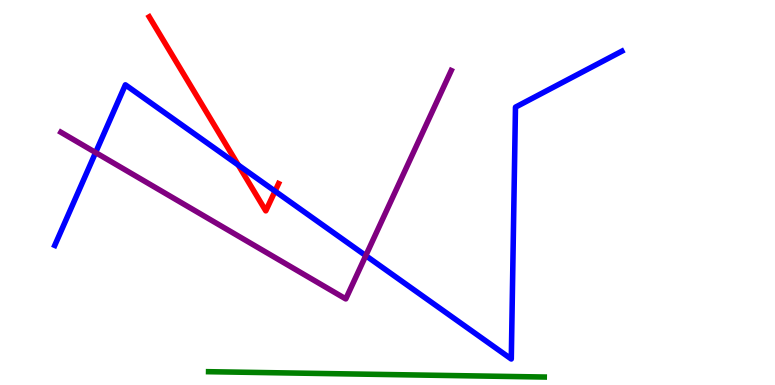[{'lines': ['blue', 'red'], 'intersections': [{'x': 3.07, 'y': 5.71}, {'x': 3.55, 'y': 5.03}]}, {'lines': ['green', 'red'], 'intersections': []}, {'lines': ['purple', 'red'], 'intersections': []}, {'lines': ['blue', 'green'], 'intersections': []}, {'lines': ['blue', 'purple'], 'intersections': [{'x': 1.23, 'y': 6.04}, {'x': 4.72, 'y': 3.36}]}, {'lines': ['green', 'purple'], 'intersections': []}]